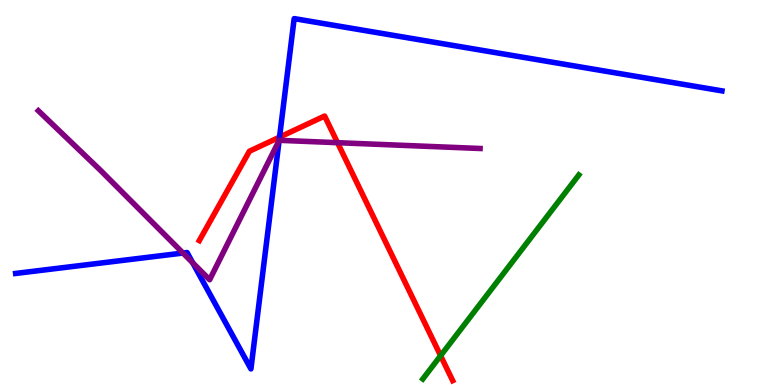[{'lines': ['blue', 'red'], 'intersections': [{'x': 3.61, 'y': 6.44}]}, {'lines': ['green', 'red'], 'intersections': [{'x': 5.69, 'y': 0.761}]}, {'lines': ['purple', 'red'], 'intersections': [{'x': 4.36, 'y': 6.29}]}, {'lines': ['blue', 'green'], 'intersections': []}, {'lines': ['blue', 'purple'], 'intersections': [{'x': 2.36, 'y': 3.43}, {'x': 2.49, 'y': 3.17}, {'x': 3.6, 'y': 6.35}]}, {'lines': ['green', 'purple'], 'intersections': []}]